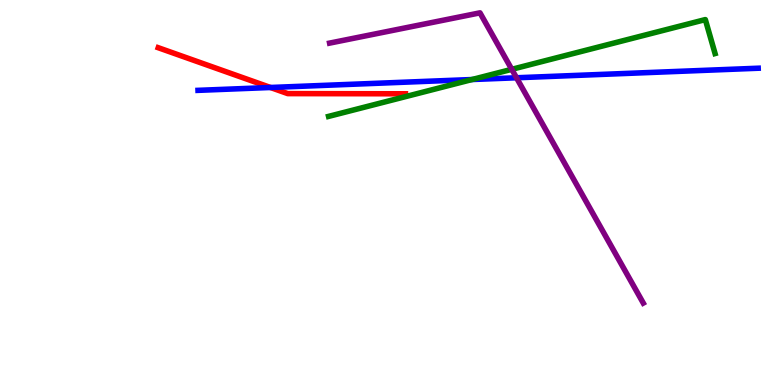[{'lines': ['blue', 'red'], 'intersections': [{'x': 3.49, 'y': 7.73}]}, {'lines': ['green', 'red'], 'intersections': []}, {'lines': ['purple', 'red'], 'intersections': []}, {'lines': ['blue', 'green'], 'intersections': [{'x': 6.09, 'y': 7.93}]}, {'lines': ['blue', 'purple'], 'intersections': [{'x': 6.66, 'y': 7.98}]}, {'lines': ['green', 'purple'], 'intersections': [{'x': 6.6, 'y': 8.2}]}]